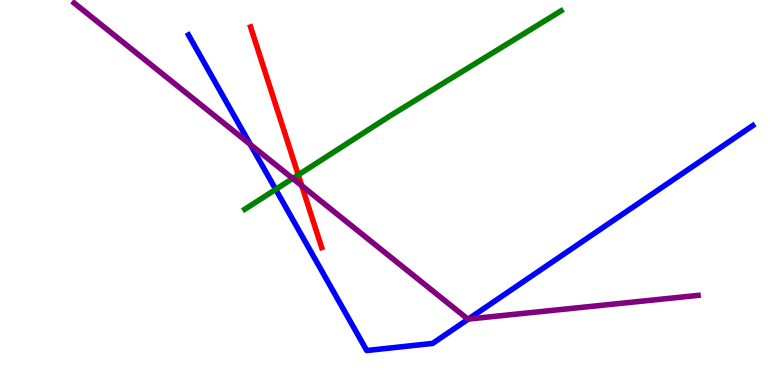[{'lines': ['blue', 'red'], 'intersections': []}, {'lines': ['green', 'red'], 'intersections': [{'x': 3.85, 'y': 5.46}]}, {'lines': ['purple', 'red'], 'intersections': [{'x': 3.89, 'y': 5.18}]}, {'lines': ['blue', 'green'], 'intersections': [{'x': 3.56, 'y': 5.08}]}, {'lines': ['blue', 'purple'], 'intersections': [{'x': 3.23, 'y': 6.25}, {'x': 6.04, 'y': 1.71}]}, {'lines': ['green', 'purple'], 'intersections': [{'x': 3.78, 'y': 5.36}]}]